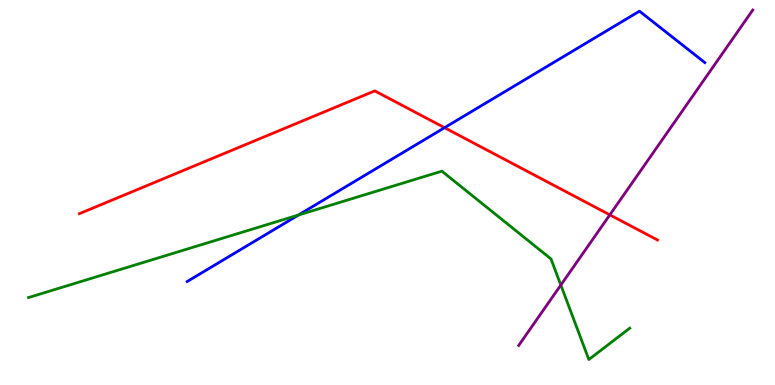[{'lines': ['blue', 'red'], 'intersections': [{'x': 5.74, 'y': 6.68}]}, {'lines': ['green', 'red'], 'intersections': []}, {'lines': ['purple', 'red'], 'intersections': [{'x': 7.87, 'y': 4.42}]}, {'lines': ['blue', 'green'], 'intersections': [{'x': 3.85, 'y': 4.41}]}, {'lines': ['blue', 'purple'], 'intersections': []}, {'lines': ['green', 'purple'], 'intersections': [{'x': 7.24, 'y': 2.6}]}]